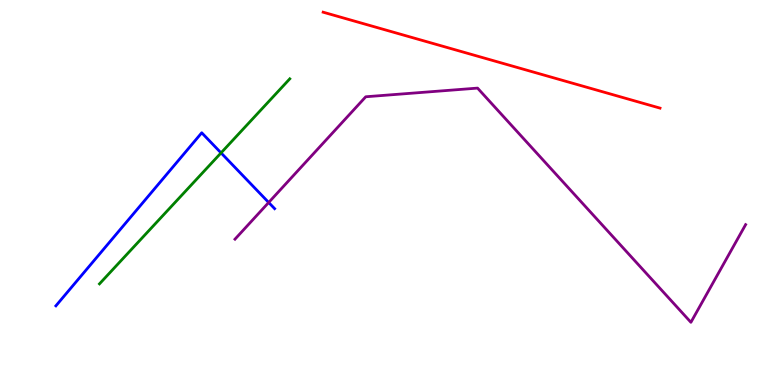[{'lines': ['blue', 'red'], 'intersections': []}, {'lines': ['green', 'red'], 'intersections': []}, {'lines': ['purple', 'red'], 'intersections': []}, {'lines': ['blue', 'green'], 'intersections': [{'x': 2.85, 'y': 6.03}]}, {'lines': ['blue', 'purple'], 'intersections': [{'x': 3.47, 'y': 4.74}]}, {'lines': ['green', 'purple'], 'intersections': []}]